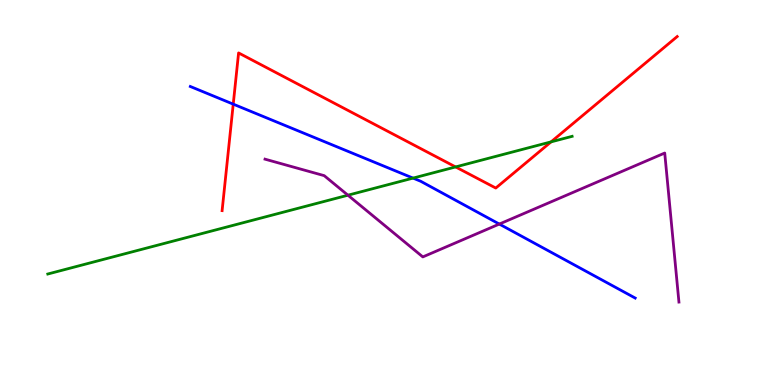[{'lines': ['blue', 'red'], 'intersections': [{'x': 3.01, 'y': 7.3}]}, {'lines': ['green', 'red'], 'intersections': [{'x': 5.88, 'y': 5.66}, {'x': 7.11, 'y': 6.32}]}, {'lines': ['purple', 'red'], 'intersections': []}, {'lines': ['blue', 'green'], 'intersections': [{'x': 5.33, 'y': 5.37}]}, {'lines': ['blue', 'purple'], 'intersections': [{'x': 6.44, 'y': 4.18}]}, {'lines': ['green', 'purple'], 'intersections': [{'x': 4.49, 'y': 4.93}]}]